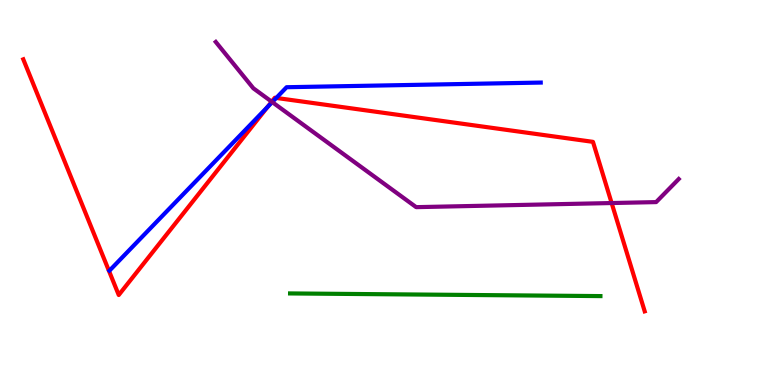[{'lines': ['blue', 'red'], 'intersections': [{'x': 3.45, 'y': 7.22}, {'x': 3.56, 'y': 7.46}]}, {'lines': ['green', 'red'], 'intersections': []}, {'lines': ['purple', 'red'], 'intersections': [{'x': 3.51, 'y': 7.36}, {'x': 7.89, 'y': 4.73}]}, {'lines': ['blue', 'green'], 'intersections': []}, {'lines': ['blue', 'purple'], 'intersections': [{'x': 3.51, 'y': 7.35}]}, {'lines': ['green', 'purple'], 'intersections': []}]